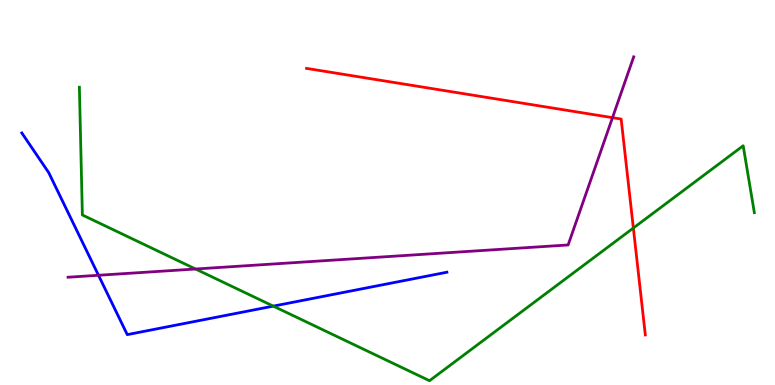[{'lines': ['blue', 'red'], 'intersections': []}, {'lines': ['green', 'red'], 'intersections': [{'x': 8.17, 'y': 4.08}]}, {'lines': ['purple', 'red'], 'intersections': [{'x': 7.9, 'y': 6.94}]}, {'lines': ['blue', 'green'], 'intersections': [{'x': 3.53, 'y': 2.05}]}, {'lines': ['blue', 'purple'], 'intersections': [{'x': 1.27, 'y': 2.85}]}, {'lines': ['green', 'purple'], 'intersections': [{'x': 2.52, 'y': 3.01}]}]